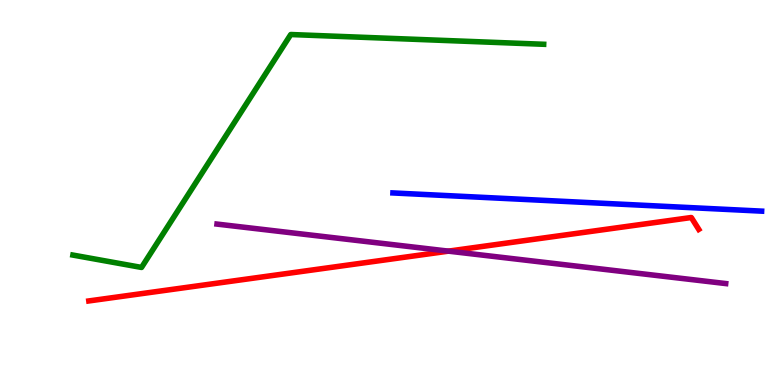[{'lines': ['blue', 'red'], 'intersections': []}, {'lines': ['green', 'red'], 'intersections': []}, {'lines': ['purple', 'red'], 'intersections': [{'x': 5.79, 'y': 3.48}]}, {'lines': ['blue', 'green'], 'intersections': []}, {'lines': ['blue', 'purple'], 'intersections': []}, {'lines': ['green', 'purple'], 'intersections': []}]